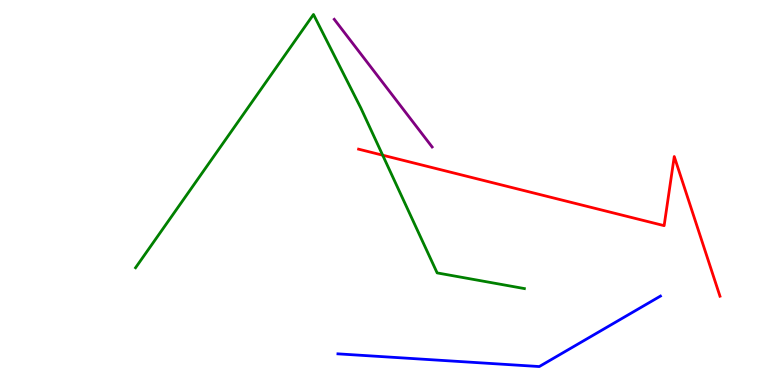[{'lines': ['blue', 'red'], 'intersections': []}, {'lines': ['green', 'red'], 'intersections': [{'x': 4.94, 'y': 5.97}]}, {'lines': ['purple', 'red'], 'intersections': []}, {'lines': ['blue', 'green'], 'intersections': []}, {'lines': ['blue', 'purple'], 'intersections': []}, {'lines': ['green', 'purple'], 'intersections': []}]